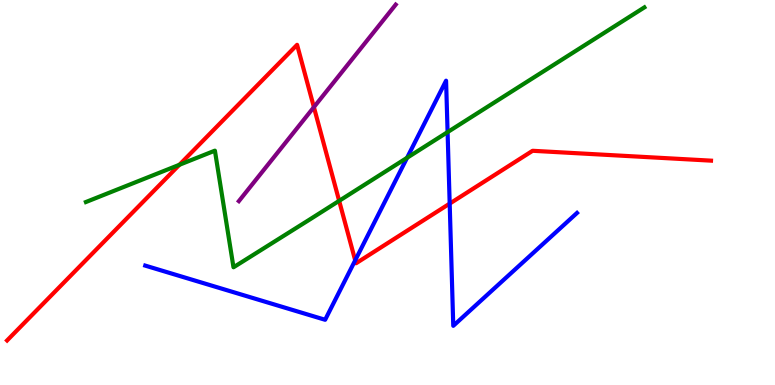[{'lines': ['blue', 'red'], 'intersections': [{'x': 4.58, 'y': 3.24}, {'x': 5.8, 'y': 4.71}]}, {'lines': ['green', 'red'], 'intersections': [{'x': 2.31, 'y': 5.72}, {'x': 4.38, 'y': 4.78}]}, {'lines': ['purple', 'red'], 'intersections': [{'x': 4.05, 'y': 7.22}]}, {'lines': ['blue', 'green'], 'intersections': [{'x': 5.25, 'y': 5.9}, {'x': 5.78, 'y': 6.57}]}, {'lines': ['blue', 'purple'], 'intersections': []}, {'lines': ['green', 'purple'], 'intersections': []}]